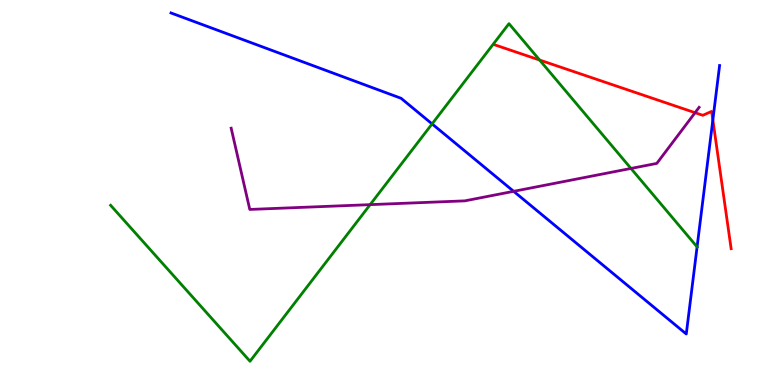[{'lines': ['blue', 'red'], 'intersections': [{'x': 9.2, 'y': 6.88}]}, {'lines': ['green', 'red'], 'intersections': [{'x': 6.96, 'y': 8.44}]}, {'lines': ['purple', 'red'], 'intersections': [{'x': 8.97, 'y': 7.07}]}, {'lines': ['blue', 'green'], 'intersections': [{'x': 5.58, 'y': 6.78}, {'x': 8.99, 'y': 3.59}]}, {'lines': ['blue', 'purple'], 'intersections': [{'x': 6.63, 'y': 5.03}]}, {'lines': ['green', 'purple'], 'intersections': [{'x': 4.78, 'y': 4.68}, {'x': 8.14, 'y': 5.62}]}]